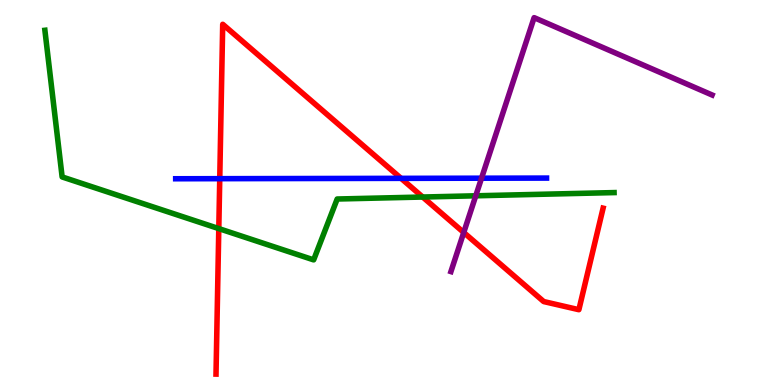[{'lines': ['blue', 'red'], 'intersections': [{'x': 2.84, 'y': 5.36}, {'x': 5.18, 'y': 5.37}]}, {'lines': ['green', 'red'], 'intersections': [{'x': 2.82, 'y': 4.06}, {'x': 5.45, 'y': 4.88}]}, {'lines': ['purple', 'red'], 'intersections': [{'x': 5.98, 'y': 3.96}]}, {'lines': ['blue', 'green'], 'intersections': []}, {'lines': ['blue', 'purple'], 'intersections': [{'x': 6.21, 'y': 5.37}]}, {'lines': ['green', 'purple'], 'intersections': [{'x': 6.14, 'y': 4.91}]}]